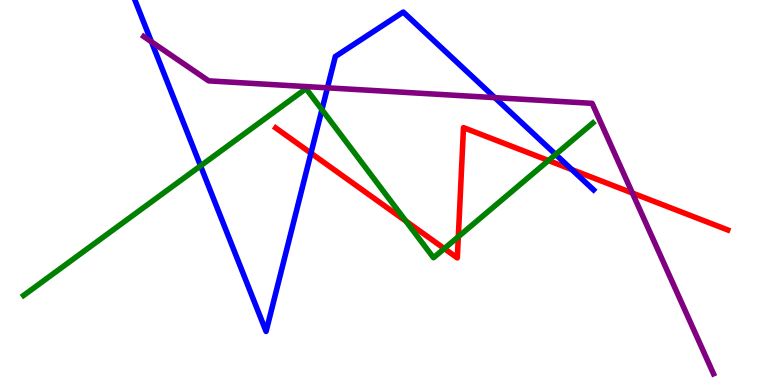[{'lines': ['blue', 'red'], 'intersections': [{'x': 4.01, 'y': 6.02}, {'x': 7.38, 'y': 5.6}]}, {'lines': ['green', 'red'], 'intersections': [{'x': 5.24, 'y': 4.26}, {'x': 5.73, 'y': 3.54}, {'x': 5.91, 'y': 3.85}, {'x': 7.08, 'y': 5.83}]}, {'lines': ['purple', 'red'], 'intersections': [{'x': 8.16, 'y': 4.99}]}, {'lines': ['blue', 'green'], 'intersections': [{'x': 2.59, 'y': 5.69}, {'x': 4.15, 'y': 7.15}, {'x': 7.17, 'y': 5.99}]}, {'lines': ['blue', 'purple'], 'intersections': [{'x': 1.95, 'y': 8.91}, {'x': 4.23, 'y': 7.72}, {'x': 6.39, 'y': 7.46}]}, {'lines': ['green', 'purple'], 'intersections': []}]